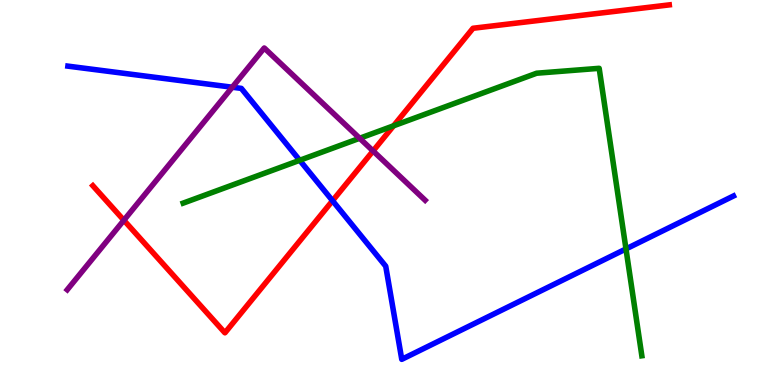[{'lines': ['blue', 'red'], 'intersections': [{'x': 4.29, 'y': 4.79}]}, {'lines': ['green', 'red'], 'intersections': [{'x': 5.08, 'y': 6.73}]}, {'lines': ['purple', 'red'], 'intersections': [{'x': 1.6, 'y': 4.28}, {'x': 4.81, 'y': 6.08}]}, {'lines': ['blue', 'green'], 'intersections': [{'x': 3.87, 'y': 5.84}, {'x': 8.08, 'y': 3.53}]}, {'lines': ['blue', 'purple'], 'intersections': [{'x': 3.0, 'y': 7.73}]}, {'lines': ['green', 'purple'], 'intersections': [{'x': 4.64, 'y': 6.41}]}]